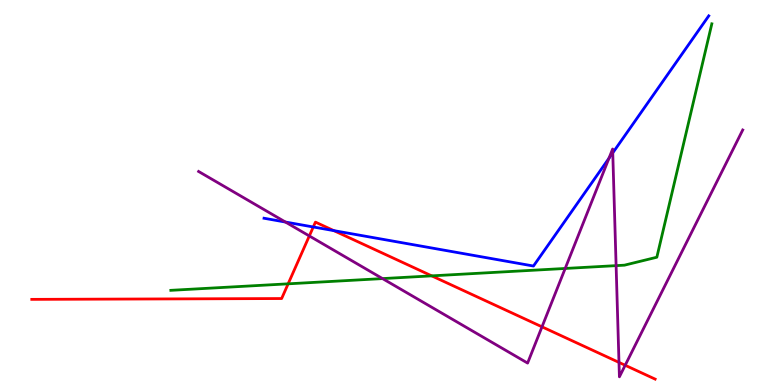[{'lines': ['blue', 'red'], 'intersections': [{'x': 4.04, 'y': 4.1}, {'x': 4.31, 'y': 4.01}]}, {'lines': ['green', 'red'], 'intersections': [{'x': 3.72, 'y': 2.63}, {'x': 5.57, 'y': 2.83}]}, {'lines': ['purple', 'red'], 'intersections': [{'x': 3.99, 'y': 3.87}, {'x': 6.99, 'y': 1.51}, {'x': 7.99, 'y': 0.587}, {'x': 8.07, 'y': 0.513}]}, {'lines': ['blue', 'green'], 'intersections': []}, {'lines': ['blue', 'purple'], 'intersections': [{'x': 3.68, 'y': 4.23}, {'x': 7.86, 'y': 5.89}, {'x': 7.91, 'y': 6.03}]}, {'lines': ['green', 'purple'], 'intersections': [{'x': 4.94, 'y': 2.76}, {'x': 7.29, 'y': 3.03}, {'x': 7.95, 'y': 3.1}]}]